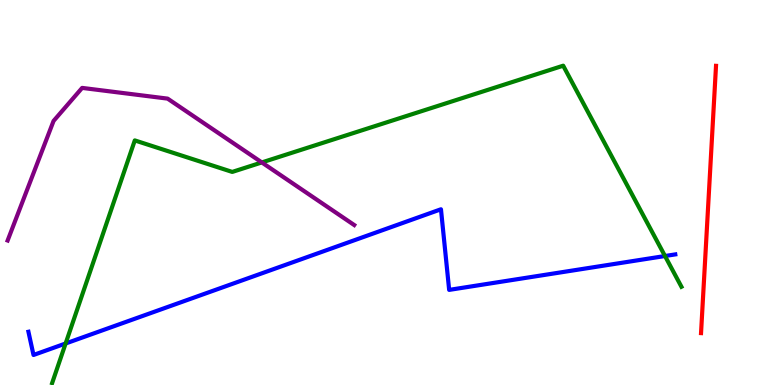[{'lines': ['blue', 'red'], 'intersections': []}, {'lines': ['green', 'red'], 'intersections': []}, {'lines': ['purple', 'red'], 'intersections': []}, {'lines': ['blue', 'green'], 'intersections': [{'x': 0.847, 'y': 1.08}, {'x': 8.58, 'y': 3.35}]}, {'lines': ['blue', 'purple'], 'intersections': []}, {'lines': ['green', 'purple'], 'intersections': [{'x': 3.38, 'y': 5.78}]}]